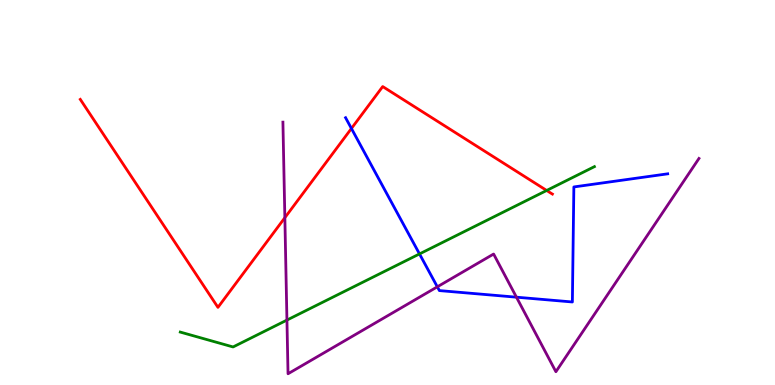[{'lines': ['blue', 'red'], 'intersections': [{'x': 4.53, 'y': 6.66}]}, {'lines': ['green', 'red'], 'intersections': [{'x': 7.05, 'y': 5.05}]}, {'lines': ['purple', 'red'], 'intersections': [{'x': 3.68, 'y': 4.35}]}, {'lines': ['blue', 'green'], 'intersections': [{'x': 5.41, 'y': 3.4}]}, {'lines': ['blue', 'purple'], 'intersections': [{'x': 5.64, 'y': 2.55}, {'x': 6.66, 'y': 2.28}]}, {'lines': ['green', 'purple'], 'intersections': [{'x': 3.7, 'y': 1.69}]}]